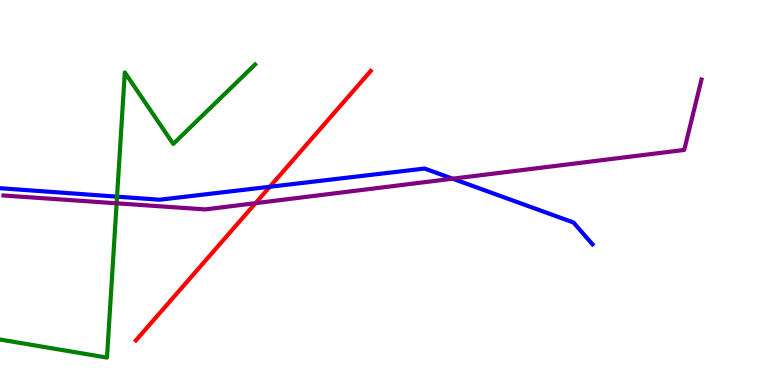[{'lines': ['blue', 'red'], 'intersections': [{'x': 3.48, 'y': 5.15}]}, {'lines': ['green', 'red'], 'intersections': []}, {'lines': ['purple', 'red'], 'intersections': [{'x': 3.3, 'y': 4.72}]}, {'lines': ['blue', 'green'], 'intersections': [{'x': 1.51, 'y': 4.89}]}, {'lines': ['blue', 'purple'], 'intersections': [{'x': 5.84, 'y': 5.36}]}, {'lines': ['green', 'purple'], 'intersections': [{'x': 1.5, 'y': 4.72}]}]